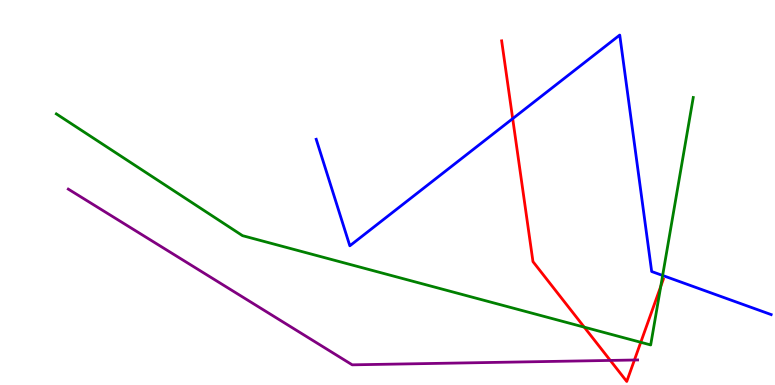[{'lines': ['blue', 'red'], 'intersections': [{'x': 6.62, 'y': 6.92}]}, {'lines': ['green', 'red'], 'intersections': [{'x': 7.54, 'y': 1.5}, {'x': 8.27, 'y': 1.11}, {'x': 8.53, 'y': 2.56}]}, {'lines': ['purple', 'red'], 'intersections': [{'x': 7.87, 'y': 0.638}, {'x': 8.19, 'y': 0.649}]}, {'lines': ['blue', 'green'], 'intersections': [{'x': 8.55, 'y': 2.85}]}, {'lines': ['blue', 'purple'], 'intersections': []}, {'lines': ['green', 'purple'], 'intersections': []}]